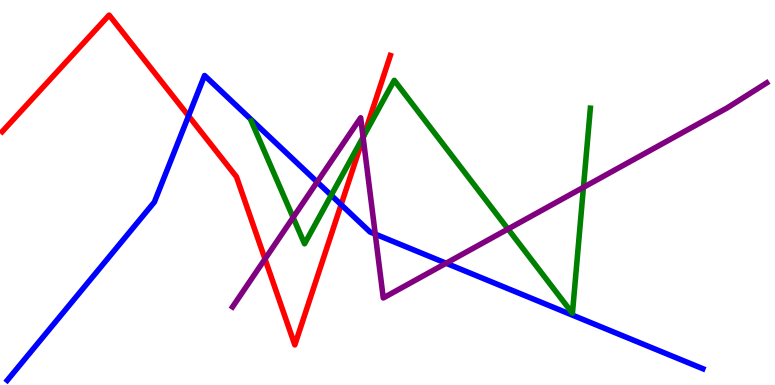[{'lines': ['blue', 'red'], 'intersections': [{'x': 2.43, 'y': 6.99}, {'x': 4.4, 'y': 4.68}]}, {'lines': ['green', 'red'], 'intersections': [{'x': 4.7, 'y': 6.48}]}, {'lines': ['purple', 'red'], 'intersections': [{'x': 3.42, 'y': 3.27}, {'x': 4.69, 'y': 6.42}]}, {'lines': ['blue', 'green'], 'intersections': [{'x': 4.27, 'y': 4.93}]}, {'lines': ['blue', 'purple'], 'intersections': [{'x': 4.09, 'y': 5.27}, {'x': 4.84, 'y': 3.92}, {'x': 5.76, 'y': 3.16}]}, {'lines': ['green', 'purple'], 'intersections': [{'x': 3.78, 'y': 4.35}, {'x': 4.68, 'y': 6.44}, {'x': 6.55, 'y': 4.05}, {'x': 7.53, 'y': 5.13}]}]